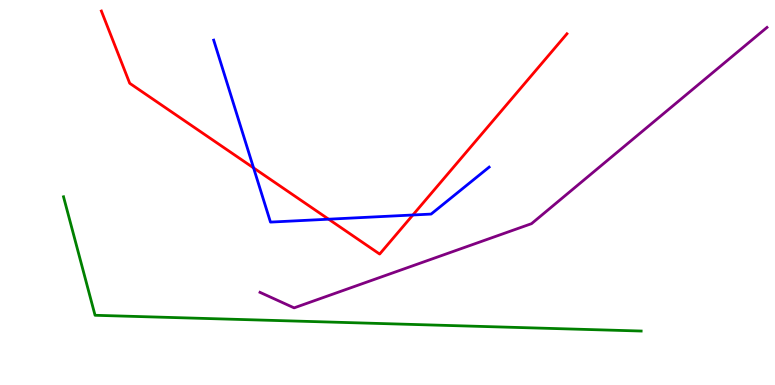[{'lines': ['blue', 'red'], 'intersections': [{'x': 3.27, 'y': 5.64}, {'x': 4.24, 'y': 4.31}, {'x': 5.33, 'y': 4.42}]}, {'lines': ['green', 'red'], 'intersections': []}, {'lines': ['purple', 'red'], 'intersections': []}, {'lines': ['blue', 'green'], 'intersections': []}, {'lines': ['blue', 'purple'], 'intersections': []}, {'lines': ['green', 'purple'], 'intersections': []}]